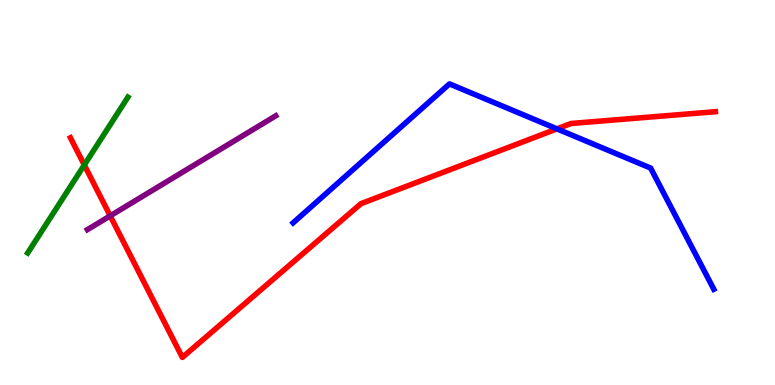[{'lines': ['blue', 'red'], 'intersections': [{'x': 7.19, 'y': 6.65}]}, {'lines': ['green', 'red'], 'intersections': [{'x': 1.09, 'y': 5.71}]}, {'lines': ['purple', 'red'], 'intersections': [{'x': 1.42, 'y': 4.39}]}, {'lines': ['blue', 'green'], 'intersections': []}, {'lines': ['blue', 'purple'], 'intersections': []}, {'lines': ['green', 'purple'], 'intersections': []}]